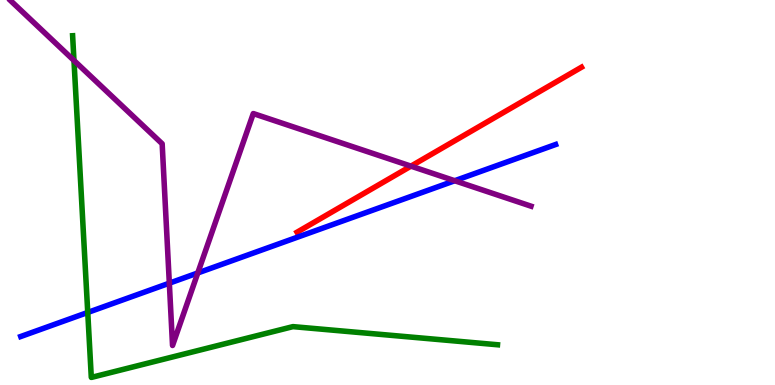[{'lines': ['blue', 'red'], 'intersections': []}, {'lines': ['green', 'red'], 'intersections': []}, {'lines': ['purple', 'red'], 'intersections': [{'x': 5.3, 'y': 5.68}]}, {'lines': ['blue', 'green'], 'intersections': [{'x': 1.13, 'y': 1.88}]}, {'lines': ['blue', 'purple'], 'intersections': [{'x': 2.18, 'y': 2.64}, {'x': 2.55, 'y': 2.91}, {'x': 5.87, 'y': 5.31}]}, {'lines': ['green', 'purple'], 'intersections': [{'x': 0.954, 'y': 8.43}]}]